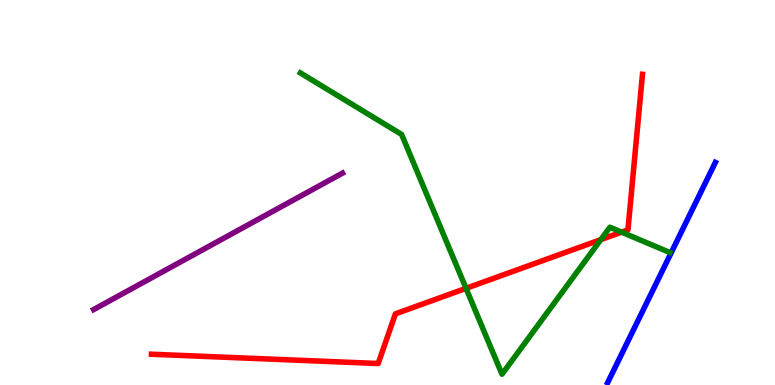[{'lines': ['blue', 'red'], 'intersections': []}, {'lines': ['green', 'red'], 'intersections': [{'x': 6.01, 'y': 2.51}, {'x': 7.75, 'y': 3.78}, {'x': 8.02, 'y': 3.97}]}, {'lines': ['purple', 'red'], 'intersections': []}, {'lines': ['blue', 'green'], 'intersections': []}, {'lines': ['blue', 'purple'], 'intersections': []}, {'lines': ['green', 'purple'], 'intersections': []}]